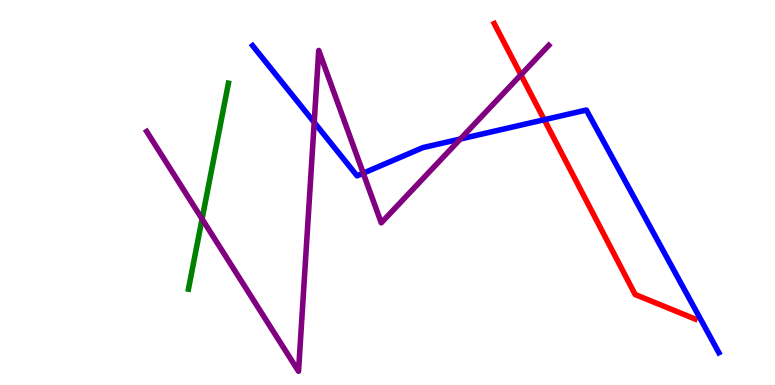[{'lines': ['blue', 'red'], 'intersections': [{'x': 7.02, 'y': 6.89}]}, {'lines': ['green', 'red'], 'intersections': []}, {'lines': ['purple', 'red'], 'intersections': [{'x': 6.72, 'y': 8.06}]}, {'lines': ['blue', 'green'], 'intersections': []}, {'lines': ['blue', 'purple'], 'intersections': [{'x': 4.05, 'y': 6.82}, {'x': 4.69, 'y': 5.5}, {'x': 5.94, 'y': 6.39}]}, {'lines': ['green', 'purple'], 'intersections': [{'x': 2.61, 'y': 4.31}]}]